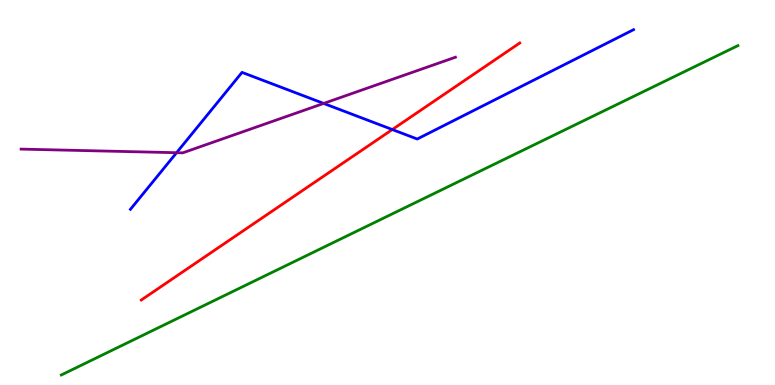[{'lines': ['blue', 'red'], 'intersections': [{'x': 5.06, 'y': 6.64}]}, {'lines': ['green', 'red'], 'intersections': []}, {'lines': ['purple', 'red'], 'intersections': []}, {'lines': ['blue', 'green'], 'intersections': []}, {'lines': ['blue', 'purple'], 'intersections': [{'x': 2.28, 'y': 6.03}, {'x': 4.18, 'y': 7.31}]}, {'lines': ['green', 'purple'], 'intersections': []}]